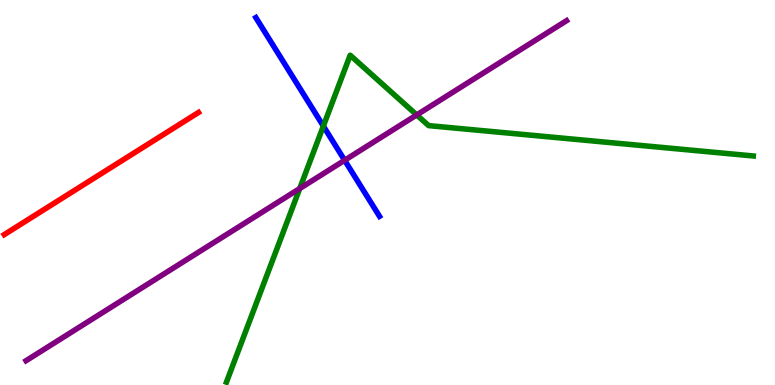[{'lines': ['blue', 'red'], 'intersections': []}, {'lines': ['green', 'red'], 'intersections': []}, {'lines': ['purple', 'red'], 'intersections': []}, {'lines': ['blue', 'green'], 'intersections': [{'x': 4.17, 'y': 6.73}]}, {'lines': ['blue', 'purple'], 'intersections': [{'x': 4.45, 'y': 5.84}]}, {'lines': ['green', 'purple'], 'intersections': [{'x': 3.87, 'y': 5.1}, {'x': 5.38, 'y': 7.01}]}]